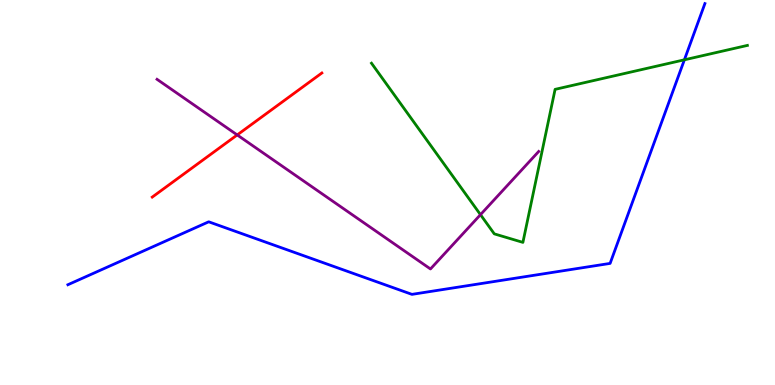[{'lines': ['blue', 'red'], 'intersections': []}, {'lines': ['green', 'red'], 'intersections': []}, {'lines': ['purple', 'red'], 'intersections': [{'x': 3.06, 'y': 6.5}]}, {'lines': ['blue', 'green'], 'intersections': [{'x': 8.83, 'y': 8.45}]}, {'lines': ['blue', 'purple'], 'intersections': []}, {'lines': ['green', 'purple'], 'intersections': [{'x': 6.2, 'y': 4.42}]}]